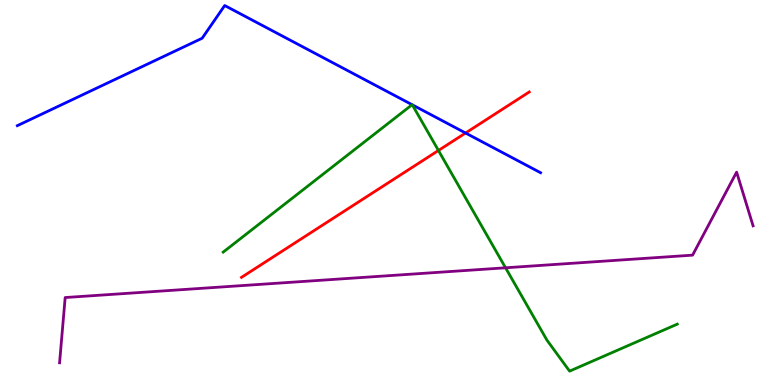[{'lines': ['blue', 'red'], 'intersections': [{'x': 6.01, 'y': 6.55}]}, {'lines': ['green', 'red'], 'intersections': [{'x': 5.66, 'y': 6.09}]}, {'lines': ['purple', 'red'], 'intersections': []}, {'lines': ['blue', 'green'], 'intersections': [{'x': 5.32, 'y': 7.28}, {'x': 5.32, 'y': 7.28}]}, {'lines': ['blue', 'purple'], 'intersections': []}, {'lines': ['green', 'purple'], 'intersections': [{'x': 6.52, 'y': 3.04}]}]